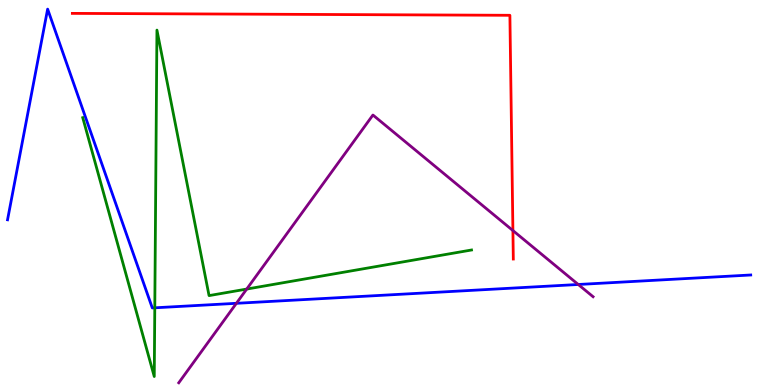[{'lines': ['blue', 'red'], 'intersections': []}, {'lines': ['green', 'red'], 'intersections': []}, {'lines': ['purple', 'red'], 'intersections': [{'x': 6.62, 'y': 4.01}]}, {'lines': ['blue', 'green'], 'intersections': [{'x': 2.0, 'y': 2.01}]}, {'lines': ['blue', 'purple'], 'intersections': [{'x': 3.05, 'y': 2.12}, {'x': 7.46, 'y': 2.61}]}, {'lines': ['green', 'purple'], 'intersections': [{'x': 3.18, 'y': 2.49}]}]